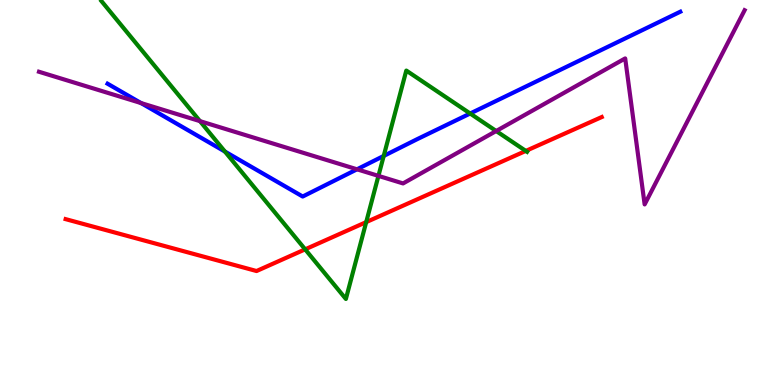[{'lines': ['blue', 'red'], 'intersections': []}, {'lines': ['green', 'red'], 'intersections': [{'x': 3.94, 'y': 3.52}, {'x': 4.73, 'y': 4.23}, {'x': 6.78, 'y': 6.08}]}, {'lines': ['purple', 'red'], 'intersections': []}, {'lines': ['blue', 'green'], 'intersections': [{'x': 2.9, 'y': 6.06}, {'x': 4.95, 'y': 5.95}, {'x': 6.07, 'y': 7.05}]}, {'lines': ['blue', 'purple'], 'intersections': [{'x': 1.82, 'y': 7.32}, {'x': 4.61, 'y': 5.6}]}, {'lines': ['green', 'purple'], 'intersections': [{'x': 2.58, 'y': 6.85}, {'x': 4.88, 'y': 5.43}, {'x': 6.4, 'y': 6.6}]}]